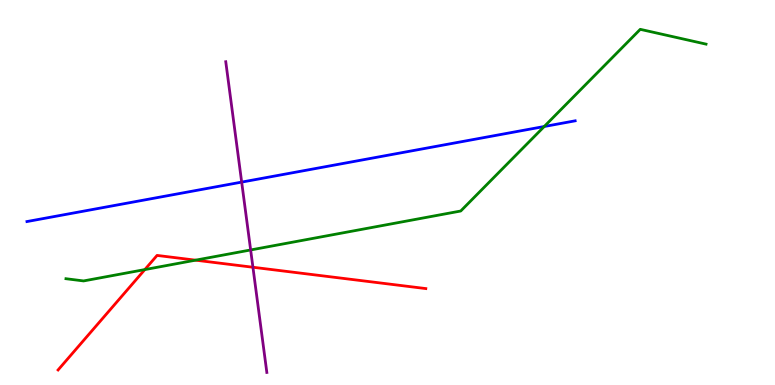[{'lines': ['blue', 'red'], 'intersections': []}, {'lines': ['green', 'red'], 'intersections': [{'x': 1.87, 'y': 3.0}, {'x': 2.52, 'y': 3.24}]}, {'lines': ['purple', 'red'], 'intersections': [{'x': 3.26, 'y': 3.06}]}, {'lines': ['blue', 'green'], 'intersections': [{'x': 7.02, 'y': 6.71}]}, {'lines': ['blue', 'purple'], 'intersections': [{'x': 3.12, 'y': 5.27}]}, {'lines': ['green', 'purple'], 'intersections': [{'x': 3.23, 'y': 3.51}]}]